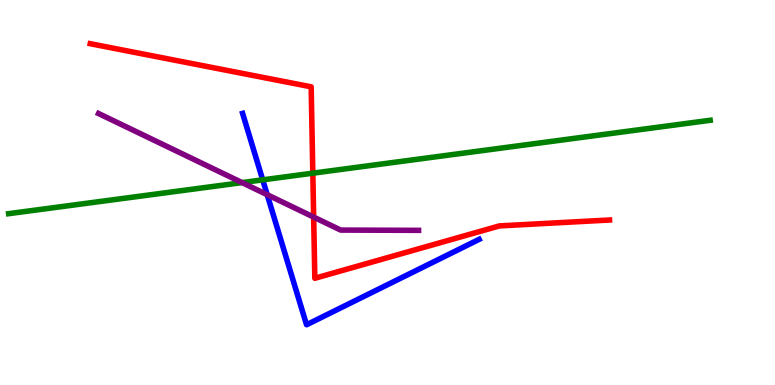[{'lines': ['blue', 'red'], 'intersections': []}, {'lines': ['green', 'red'], 'intersections': [{'x': 4.04, 'y': 5.5}]}, {'lines': ['purple', 'red'], 'intersections': [{'x': 4.05, 'y': 4.36}]}, {'lines': ['blue', 'green'], 'intersections': [{'x': 3.39, 'y': 5.33}]}, {'lines': ['blue', 'purple'], 'intersections': [{'x': 3.45, 'y': 4.94}]}, {'lines': ['green', 'purple'], 'intersections': [{'x': 3.12, 'y': 5.26}]}]